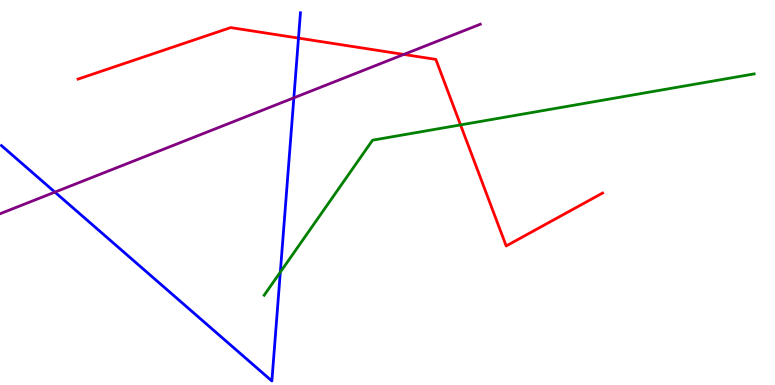[{'lines': ['blue', 'red'], 'intersections': [{'x': 3.85, 'y': 9.01}]}, {'lines': ['green', 'red'], 'intersections': [{'x': 5.94, 'y': 6.76}]}, {'lines': ['purple', 'red'], 'intersections': [{'x': 5.21, 'y': 8.59}]}, {'lines': ['blue', 'green'], 'intersections': [{'x': 3.62, 'y': 2.93}]}, {'lines': ['blue', 'purple'], 'intersections': [{'x': 0.708, 'y': 5.01}, {'x': 3.79, 'y': 7.46}]}, {'lines': ['green', 'purple'], 'intersections': []}]